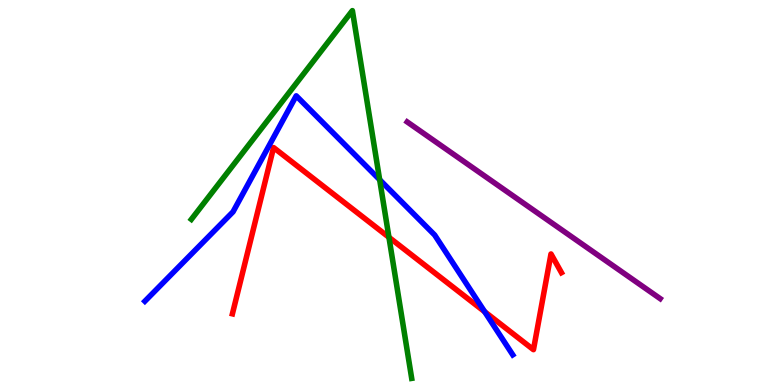[{'lines': ['blue', 'red'], 'intersections': [{'x': 6.25, 'y': 1.9}]}, {'lines': ['green', 'red'], 'intersections': [{'x': 5.02, 'y': 3.84}]}, {'lines': ['purple', 'red'], 'intersections': []}, {'lines': ['blue', 'green'], 'intersections': [{'x': 4.9, 'y': 5.33}]}, {'lines': ['blue', 'purple'], 'intersections': []}, {'lines': ['green', 'purple'], 'intersections': []}]